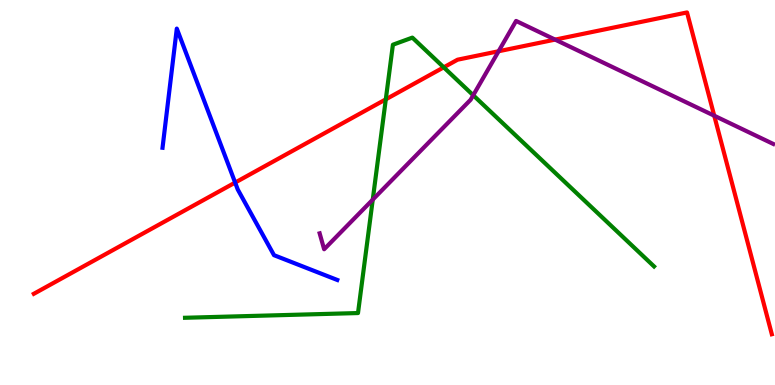[{'lines': ['blue', 'red'], 'intersections': [{'x': 3.03, 'y': 5.26}]}, {'lines': ['green', 'red'], 'intersections': [{'x': 4.98, 'y': 7.42}, {'x': 5.73, 'y': 8.25}]}, {'lines': ['purple', 'red'], 'intersections': [{'x': 6.43, 'y': 8.67}, {'x': 7.16, 'y': 8.97}, {'x': 9.22, 'y': 6.99}]}, {'lines': ['blue', 'green'], 'intersections': []}, {'lines': ['blue', 'purple'], 'intersections': []}, {'lines': ['green', 'purple'], 'intersections': [{'x': 4.81, 'y': 4.81}, {'x': 6.11, 'y': 7.53}]}]